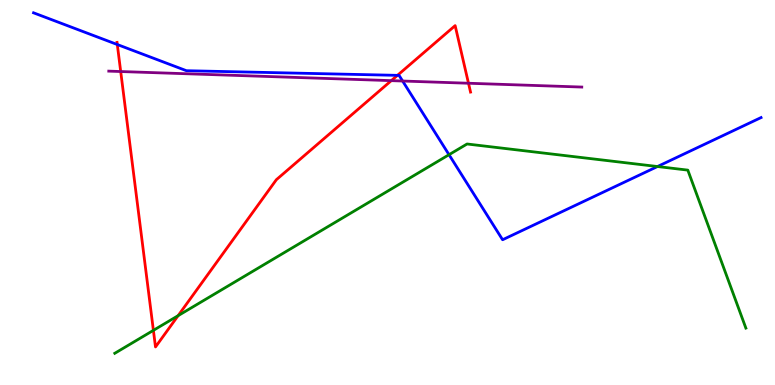[{'lines': ['blue', 'red'], 'intersections': [{'x': 1.51, 'y': 8.84}, {'x': 5.13, 'y': 8.04}]}, {'lines': ['green', 'red'], 'intersections': [{'x': 1.98, 'y': 1.42}, {'x': 2.3, 'y': 1.8}]}, {'lines': ['purple', 'red'], 'intersections': [{'x': 1.56, 'y': 8.14}, {'x': 5.05, 'y': 7.91}, {'x': 6.05, 'y': 7.84}]}, {'lines': ['blue', 'green'], 'intersections': [{'x': 5.79, 'y': 5.98}, {'x': 8.48, 'y': 5.67}]}, {'lines': ['blue', 'purple'], 'intersections': [{'x': 5.2, 'y': 7.9}]}, {'lines': ['green', 'purple'], 'intersections': []}]